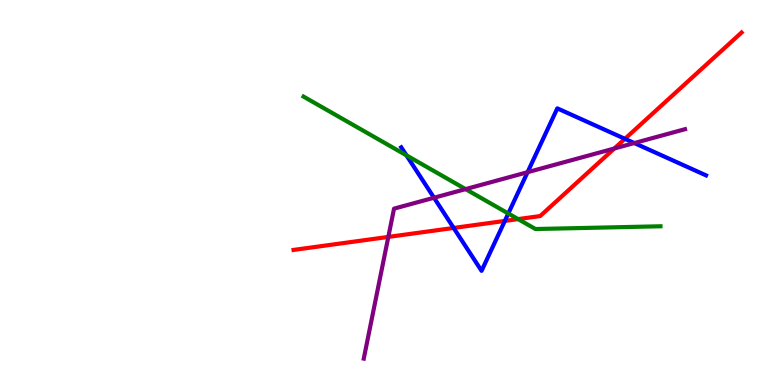[{'lines': ['blue', 'red'], 'intersections': [{'x': 5.85, 'y': 4.08}, {'x': 6.51, 'y': 4.26}, {'x': 8.06, 'y': 6.39}]}, {'lines': ['green', 'red'], 'intersections': [{'x': 6.69, 'y': 4.31}]}, {'lines': ['purple', 'red'], 'intersections': [{'x': 5.01, 'y': 3.85}, {'x': 7.93, 'y': 6.14}]}, {'lines': ['blue', 'green'], 'intersections': [{'x': 5.24, 'y': 5.96}, {'x': 6.56, 'y': 4.45}]}, {'lines': ['blue', 'purple'], 'intersections': [{'x': 5.6, 'y': 4.86}, {'x': 6.81, 'y': 5.53}, {'x': 8.18, 'y': 6.28}]}, {'lines': ['green', 'purple'], 'intersections': [{'x': 6.01, 'y': 5.09}]}]